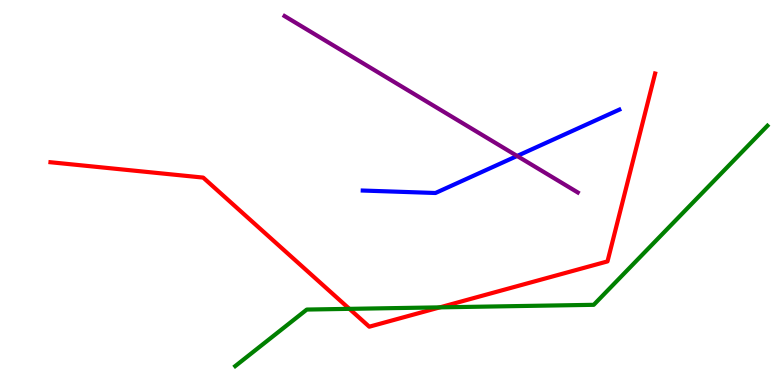[{'lines': ['blue', 'red'], 'intersections': []}, {'lines': ['green', 'red'], 'intersections': [{'x': 4.51, 'y': 1.98}, {'x': 5.68, 'y': 2.02}]}, {'lines': ['purple', 'red'], 'intersections': []}, {'lines': ['blue', 'green'], 'intersections': []}, {'lines': ['blue', 'purple'], 'intersections': [{'x': 6.67, 'y': 5.95}]}, {'lines': ['green', 'purple'], 'intersections': []}]